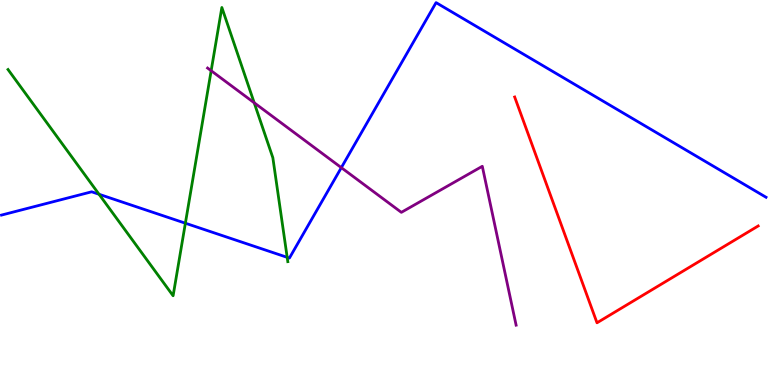[{'lines': ['blue', 'red'], 'intersections': []}, {'lines': ['green', 'red'], 'intersections': []}, {'lines': ['purple', 'red'], 'intersections': []}, {'lines': ['blue', 'green'], 'intersections': [{'x': 1.28, 'y': 4.95}, {'x': 2.39, 'y': 4.2}, {'x': 3.71, 'y': 3.32}]}, {'lines': ['blue', 'purple'], 'intersections': [{'x': 4.4, 'y': 5.65}]}, {'lines': ['green', 'purple'], 'intersections': [{'x': 2.72, 'y': 8.16}, {'x': 3.28, 'y': 7.33}]}]